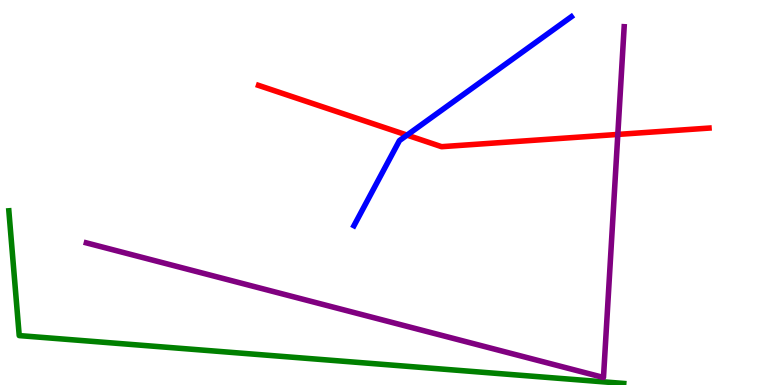[{'lines': ['blue', 'red'], 'intersections': [{'x': 5.25, 'y': 6.49}]}, {'lines': ['green', 'red'], 'intersections': []}, {'lines': ['purple', 'red'], 'intersections': [{'x': 7.97, 'y': 6.51}]}, {'lines': ['blue', 'green'], 'intersections': []}, {'lines': ['blue', 'purple'], 'intersections': []}, {'lines': ['green', 'purple'], 'intersections': []}]